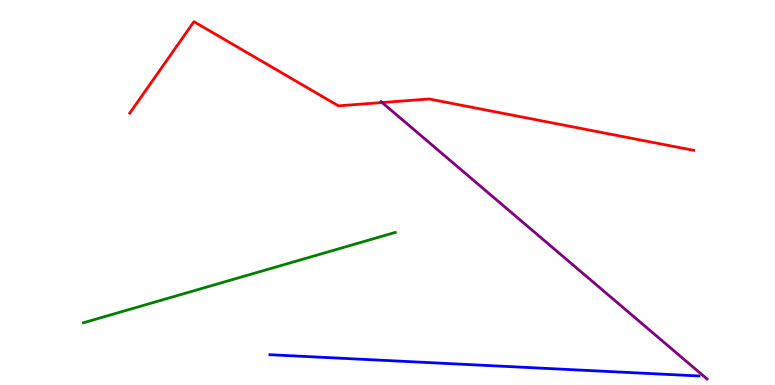[{'lines': ['blue', 'red'], 'intersections': []}, {'lines': ['green', 'red'], 'intersections': []}, {'lines': ['purple', 'red'], 'intersections': [{'x': 4.93, 'y': 7.34}]}, {'lines': ['blue', 'green'], 'intersections': []}, {'lines': ['blue', 'purple'], 'intersections': []}, {'lines': ['green', 'purple'], 'intersections': []}]